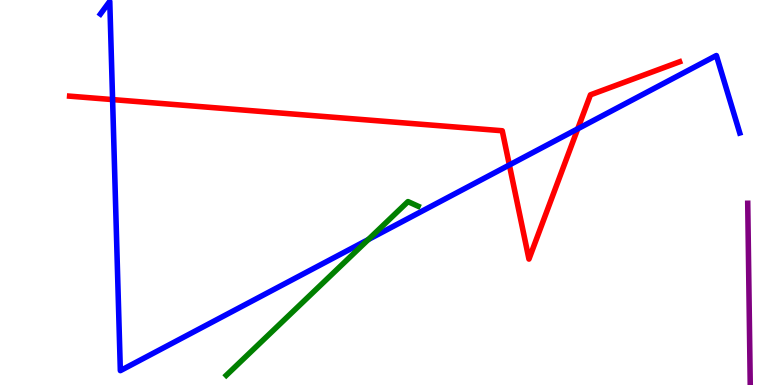[{'lines': ['blue', 'red'], 'intersections': [{'x': 1.45, 'y': 7.41}, {'x': 6.57, 'y': 5.72}, {'x': 7.45, 'y': 6.65}]}, {'lines': ['green', 'red'], 'intersections': []}, {'lines': ['purple', 'red'], 'intersections': []}, {'lines': ['blue', 'green'], 'intersections': [{'x': 4.75, 'y': 3.78}]}, {'lines': ['blue', 'purple'], 'intersections': []}, {'lines': ['green', 'purple'], 'intersections': []}]